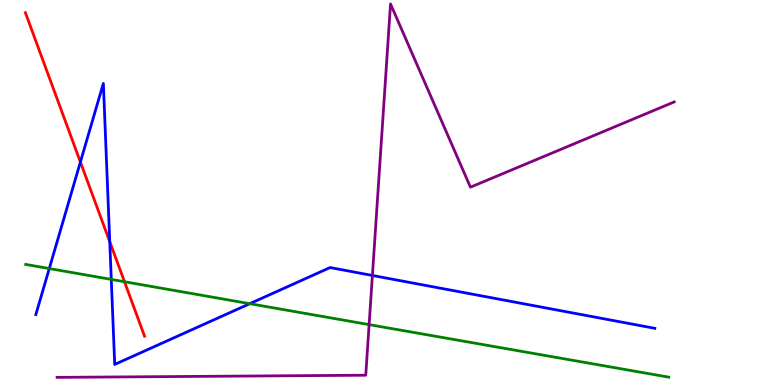[{'lines': ['blue', 'red'], 'intersections': [{'x': 1.04, 'y': 5.79}, {'x': 1.42, 'y': 3.72}]}, {'lines': ['green', 'red'], 'intersections': [{'x': 1.61, 'y': 2.68}]}, {'lines': ['purple', 'red'], 'intersections': []}, {'lines': ['blue', 'green'], 'intersections': [{'x': 0.636, 'y': 3.02}, {'x': 1.44, 'y': 2.74}, {'x': 3.22, 'y': 2.11}]}, {'lines': ['blue', 'purple'], 'intersections': [{'x': 4.81, 'y': 2.85}]}, {'lines': ['green', 'purple'], 'intersections': [{'x': 4.76, 'y': 1.57}]}]